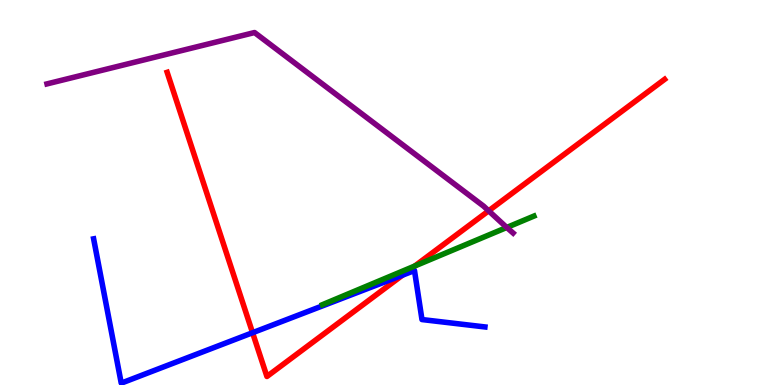[{'lines': ['blue', 'red'], 'intersections': [{'x': 3.26, 'y': 1.36}, {'x': 5.19, 'y': 2.85}]}, {'lines': ['green', 'red'], 'intersections': [{'x': 5.35, 'y': 3.09}]}, {'lines': ['purple', 'red'], 'intersections': [{'x': 6.31, 'y': 4.52}]}, {'lines': ['blue', 'green'], 'intersections': []}, {'lines': ['blue', 'purple'], 'intersections': []}, {'lines': ['green', 'purple'], 'intersections': [{'x': 6.54, 'y': 4.09}]}]